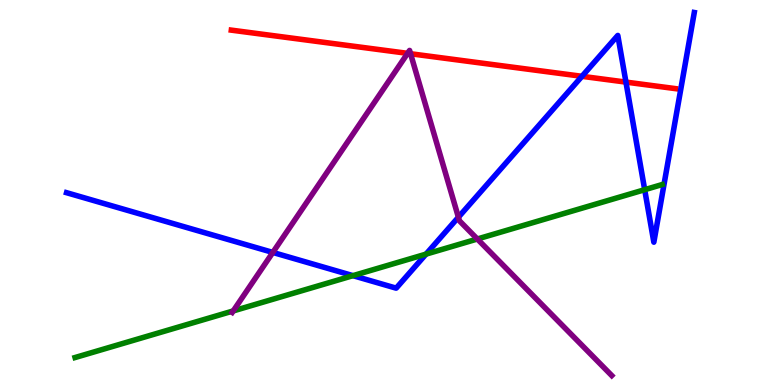[{'lines': ['blue', 'red'], 'intersections': [{'x': 7.51, 'y': 8.02}, {'x': 8.08, 'y': 7.87}]}, {'lines': ['green', 'red'], 'intersections': []}, {'lines': ['purple', 'red'], 'intersections': [{'x': 5.26, 'y': 8.61}, {'x': 5.3, 'y': 8.6}]}, {'lines': ['blue', 'green'], 'intersections': [{'x': 4.55, 'y': 2.84}, {'x': 5.5, 'y': 3.4}, {'x': 8.32, 'y': 5.07}]}, {'lines': ['blue', 'purple'], 'intersections': [{'x': 3.52, 'y': 3.44}, {'x': 5.91, 'y': 4.36}]}, {'lines': ['green', 'purple'], 'intersections': [{'x': 3.01, 'y': 1.92}, {'x': 6.16, 'y': 3.79}]}]